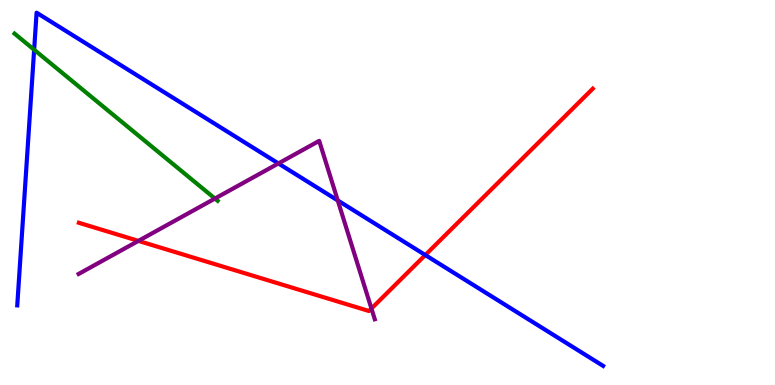[{'lines': ['blue', 'red'], 'intersections': [{'x': 5.49, 'y': 3.38}]}, {'lines': ['green', 'red'], 'intersections': []}, {'lines': ['purple', 'red'], 'intersections': [{'x': 1.79, 'y': 3.74}, {'x': 4.79, 'y': 1.99}]}, {'lines': ['blue', 'green'], 'intersections': [{'x': 0.441, 'y': 8.71}]}, {'lines': ['blue', 'purple'], 'intersections': [{'x': 3.59, 'y': 5.75}, {'x': 4.36, 'y': 4.79}]}, {'lines': ['green', 'purple'], 'intersections': [{'x': 2.77, 'y': 4.84}]}]